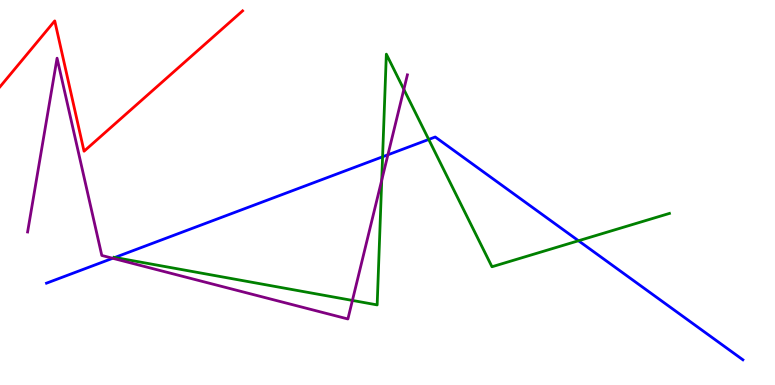[{'lines': ['blue', 'red'], 'intersections': []}, {'lines': ['green', 'red'], 'intersections': []}, {'lines': ['purple', 'red'], 'intersections': []}, {'lines': ['blue', 'green'], 'intersections': [{'x': 1.48, 'y': 3.31}, {'x': 4.94, 'y': 5.93}, {'x': 5.53, 'y': 6.38}, {'x': 7.46, 'y': 3.75}]}, {'lines': ['blue', 'purple'], 'intersections': [{'x': 1.45, 'y': 3.29}, {'x': 5.01, 'y': 5.98}]}, {'lines': ['green', 'purple'], 'intersections': [{'x': 4.55, 'y': 2.2}, {'x': 4.93, 'y': 5.32}, {'x': 5.21, 'y': 7.68}]}]